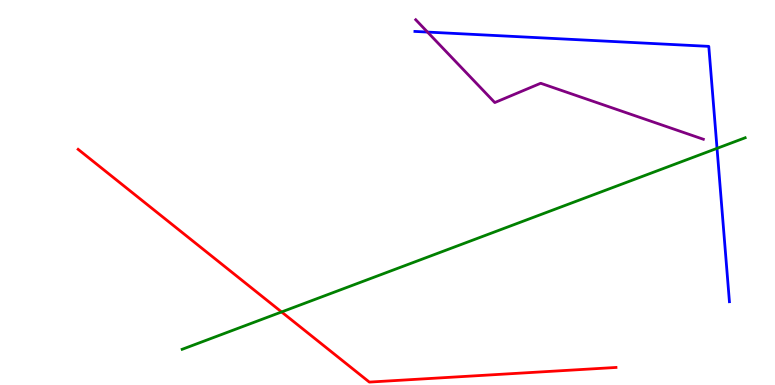[{'lines': ['blue', 'red'], 'intersections': []}, {'lines': ['green', 'red'], 'intersections': [{'x': 3.63, 'y': 1.9}]}, {'lines': ['purple', 'red'], 'intersections': []}, {'lines': ['blue', 'green'], 'intersections': [{'x': 9.25, 'y': 6.15}]}, {'lines': ['blue', 'purple'], 'intersections': [{'x': 5.52, 'y': 9.17}]}, {'lines': ['green', 'purple'], 'intersections': []}]